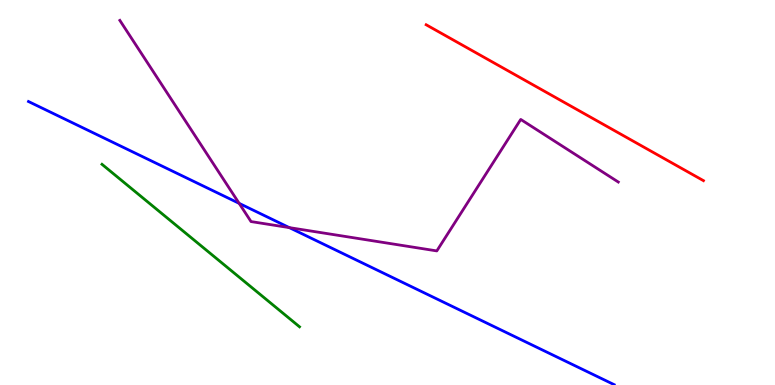[{'lines': ['blue', 'red'], 'intersections': []}, {'lines': ['green', 'red'], 'intersections': []}, {'lines': ['purple', 'red'], 'intersections': []}, {'lines': ['blue', 'green'], 'intersections': []}, {'lines': ['blue', 'purple'], 'intersections': [{'x': 3.09, 'y': 4.72}, {'x': 3.73, 'y': 4.09}]}, {'lines': ['green', 'purple'], 'intersections': []}]